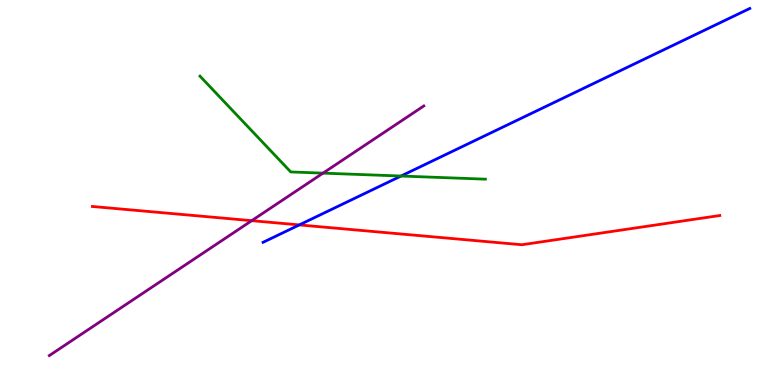[{'lines': ['blue', 'red'], 'intersections': [{'x': 3.86, 'y': 4.16}]}, {'lines': ['green', 'red'], 'intersections': []}, {'lines': ['purple', 'red'], 'intersections': [{'x': 3.25, 'y': 4.27}]}, {'lines': ['blue', 'green'], 'intersections': [{'x': 5.17, 'y': 5.43}]}, {'lines': ['blue', 'purple'], 'intersections': []}, {'lines': ['green', 'purple'], 'intersections': [{'x': 4.17, 'y': 5.5}]}]